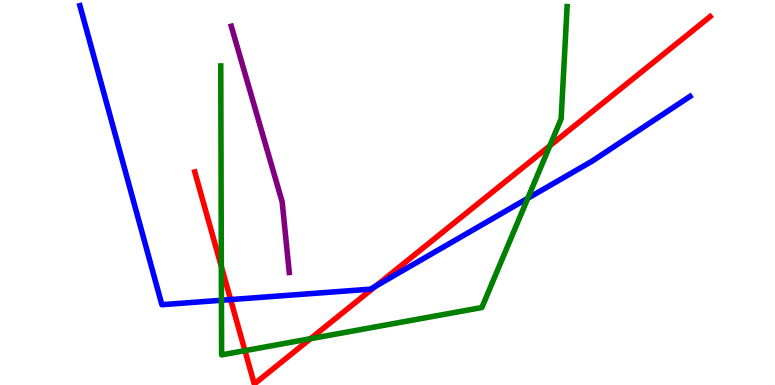[{'lines': ['blue', 'red'], 'intersections': [{'x': 2.98, 'y': 2.22}, {'x': 4.85, 'y': 2.57}]}, {'lines': ['green', 'red'], 'intersections': [{'x': 2.86, 'y': 3.08}, {'x': 3.16, 'y': 0.892}, {'x': 4.01, 'y': 1.2}, {'x': 7.09, 'y': 6.21}]}, {'lines': ['purple', 'red'], 'intersections': []}, {'lines': ['blue', 'green'], 'intersections': [{'x': 2.86, 'y': 2.2}, {'x': 6.81, 'y': 4.85}]}, {'lines': ['blue', 'purple'], 'intersections': []}, {'lines': ['green', 'purple'], 'intersections': []}]